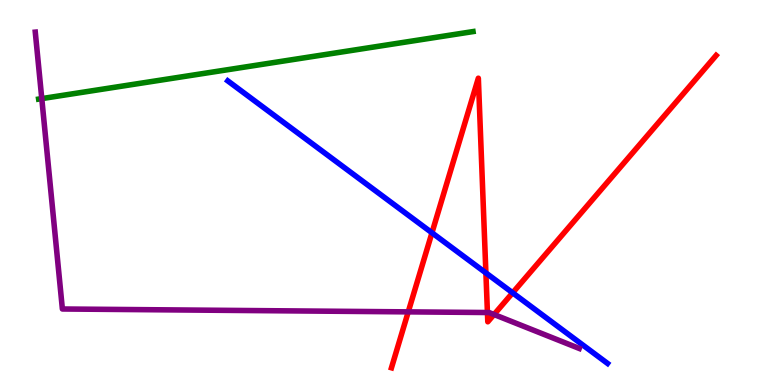[{'lines': ['blue', 'red'], 'intersections': [{'x': 5.57, 'y': 3.95}, {'x': 6.27, 'y': 2.91}, {'x': 6.61, 'y': 2.39}]}, {'lines': ['green', 'red'], 'intersections': []}, {'lines': ['purple', 'red'], 'intersections': [{'x': 5.27, 'y': 1.9}, {'x': 6.29, 'y': 1.88}, {'x': 6.37, 'y': 1.83}]}, {'lines': ['blue', 'green'], 'intersections': []}, {'lines': ['blue', 'purple'], 'intersections': []}, {'lines': ['green', 'purple'], 'intersections': [{'x': 0.539, 'y': 7.44}]}]